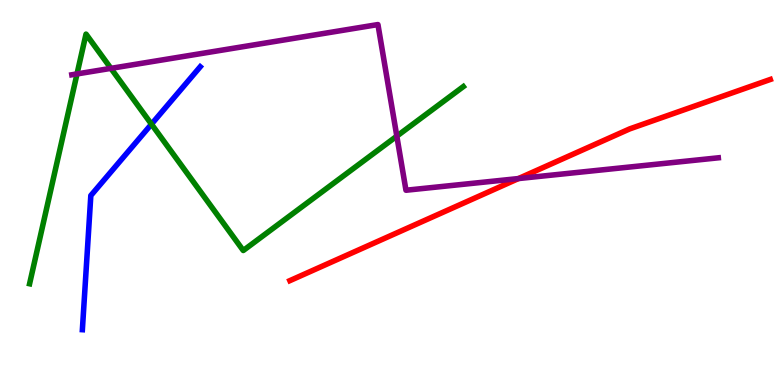[{'lines': ['blue', 'red'], 'intersections': []}, {'lines': ['green', 'red'], 'intersections': []}, {'lines': ['purple', 'red'], 'intersections': [{'x': 6.69, 'y': 5.36}]}, {'lines': ['blue', 'green'], 'intersections': [{'x': 1.95, 'y': 6.77}]}, {'lines': ['blue', 'purple'], 'intersections': []}, {'lines': ['green', 'purple'], 'intersections': [{'x': 0.994, 'y': 8.08}, {'x': 1.43, 'y': 8.22}, {'x': 5.12, 'y': 6.46}]}]